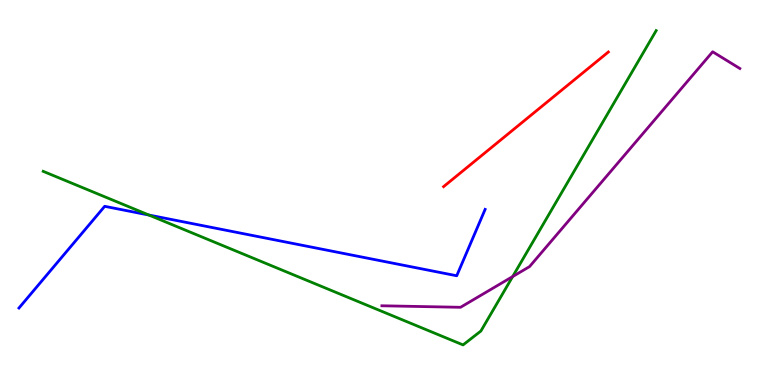[{'lines': ['blue', 'red'], 'intersections': []}, {'lines': ['green', 'red'], 'intersections': []}, {'lines': ['purple', 'red'], 'intersections': []}, {'lines': ['blue', 'green'], 'intersections': [{'x': 1.92, 'y': 4.41}]}, {'lines': ['blue', 'purple'], 'intersections': []}, {'lines': ['green', 'purple'], 'intersections': [{'x': 6.62, 'y': 2.82}]}]